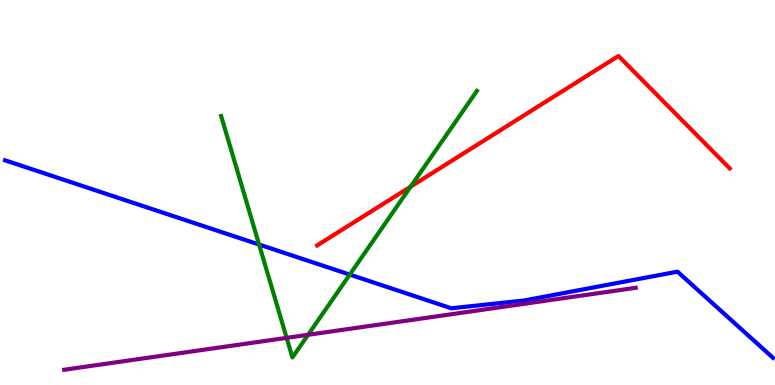[{'lines': ['blue', 'red'], 'intersections': []}, {'lines': ['green', 'red'], 'intersections': [{'x': 5.3, 'y': 5.15}]}, {'lines': ['purple', 'red'], 'intersections': []}, {'lines': ['blue', 'green'], 'intersections': [{'x': 3.34, 'y': 3.65}, {'x': 4.51, 'y': 2.87}]}, {'lines': ['blue', 'purple'], 'intersections': []}, {'lines': ['green', 'purple'], 'intersections': [{'x': 3.7, 'y': 1.22}, {'x': 3.98, 'y': 1.3}]}]